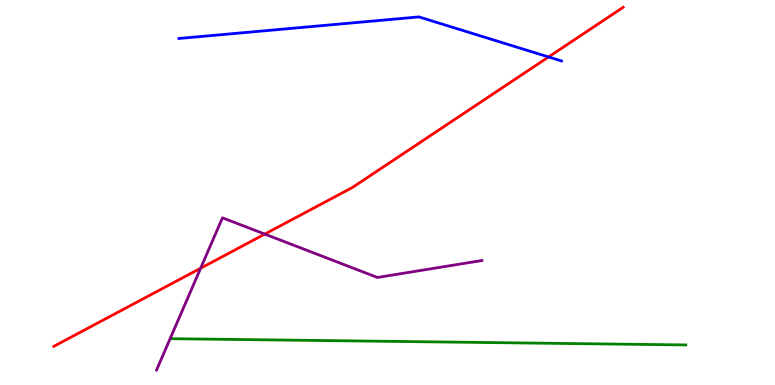[{'lines': ['blue', 'red'], 'intersections': [{'x': 7.08, 'y': 8.52}]}, {'lines': ['green', 'red'], 'intersections': []}, {'lines': ['purple', 'red'], 'intersections': [{'x': 2.59, 'y': 3.03}, {'x': 3.42, 'y': 3.92}]}, {'lines': ['blue', 'green'], 'intersections': []}, {'lines': ['blue', 'purple'], 'intersections': []}, {'lines': ['green', 'purple'], 'intersections': []}]